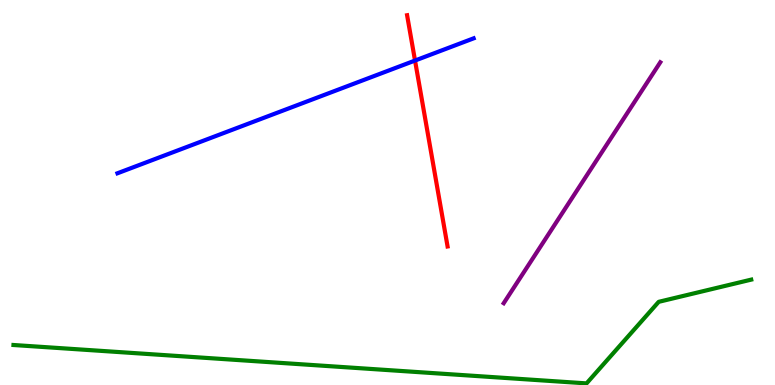[{'lines': ['blue', 'red'], 'intersections': [{'x': 5.36, 'y': 8.43}]}, {'lines': ['green', 'red'], 'intersections': []}, {'lines': ['purple', 'red'], 'intersections': []}, {'lines': ['blue', 'green'], 'intersections': []}, {'lines': ['blue', 'purple'], 'intersections': []}, {'lines': ['green', 'purple'], 'intersections': []}]